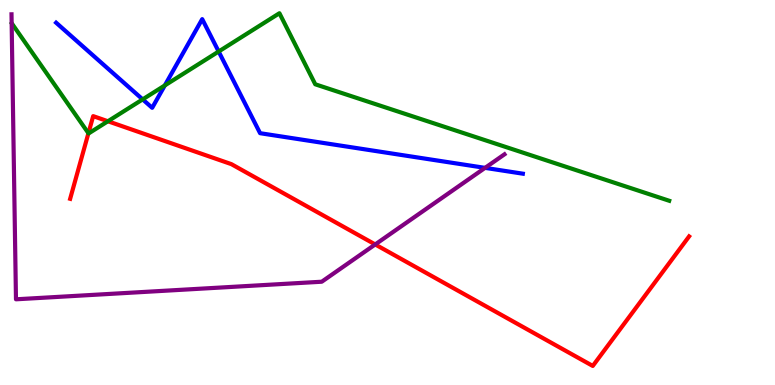[{'lines': ['blue', 'red'], 'intersections': []}, {'lines': ['green', 'red'], 'intersections': [{'x': 1.14, 'y': 6.54}, {'x': 1.39, 'y': 6.85}]}, {'lines': ['purple', 'red'], 'intersections': [{'x': 4.84, 'y': 3.65}]}, {'lines': ['blue', 'green'], 'intersections': [{'x': 1.84, 'y': 7.42}, {'x': 2.13, 'y': 7.78}, {'x': 2.82, 'y': 8.66}]}, {'lines': ['blue', 'purple'], 'intersections': [{'x': 6.26, 'y': 5.64}]}, {'lines': ['green', 'purple'], 'intersections': []}]